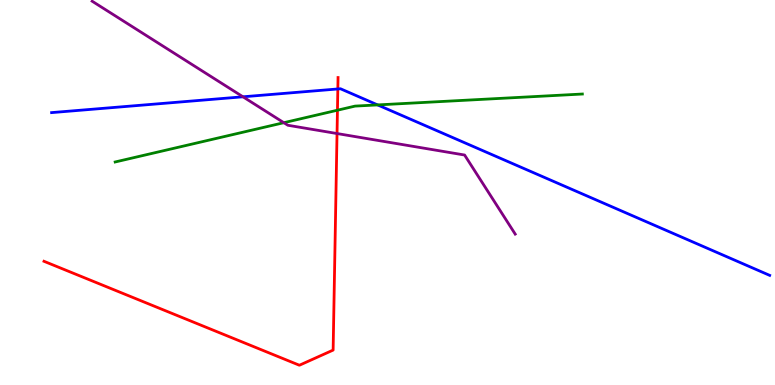[{'lines': ['blue', 'red'], 'intersections': [{'x': 4.36, 'y': 7.69}]}, {'lines': ['green', 'red'], 'intersections': [{'x': 4.35, 'y': 7.14}]}, {'lines': ['purple', 'red'], 'intersections': [{'x': 4.35, 'y': 6.53}]}, {'lines': ['blue', 'green'], 'intersections': [{'x': 4.87, 'y': 7.28}]}, {'lines': ['blue', 'purple'], 'intersections': [{'x': 3.14, 'y': 7.49}]}, {'lines': ['green', 'purple'], 'intersections': [{'x': 3.66, 'y': 6.81}]}]